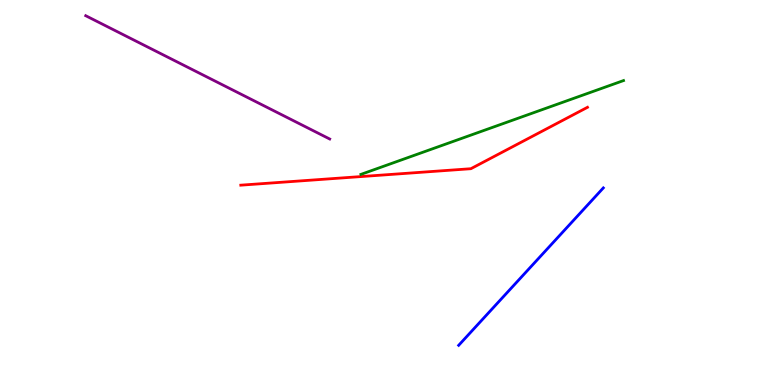[{'lines': ['blue', 'red'], 'intersections': []}, {'lines': ['green', 'red'], 'intersections': []}, {'lines': ['purple', 'red'], 'intersections': []}, {'lines': ['blue', 'green'], 'intersections': []}, {'lines': ['blue', 'purple'], 'intersections': []}, {'lines': ['green', 'purple'], 'intersections': []}]